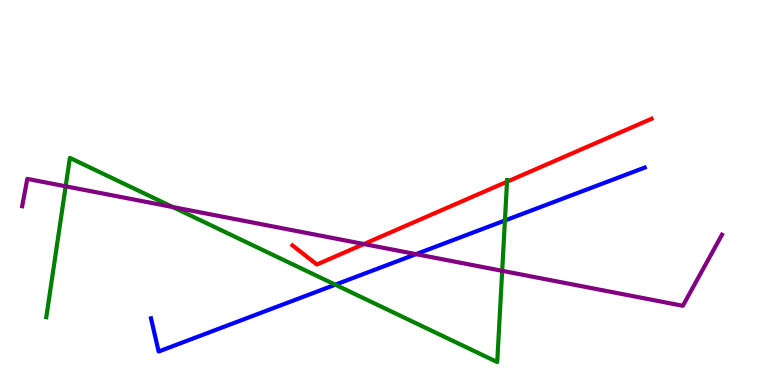[{'lines': ['blue', 'red'], 'intersections': []}, {'lines': ['green', 'red'], 'intersections': [{'x': 6.54, 'y': 5.28}]}, {'lines': ['purple', 'red'], 'intersections': [{'x': 4.7, 'y': 3.66}]}, {'lines': ['blue', 'green'], 'intersections': [{'x': 4.33, 'y': 2.61}, {'x': 6.52, 'y': 4.27}]}, {'lines': ['blue', 'purple'], 'intersections': [{'x': 5.37, 'y': 3.4}]}, {'lines': ['green', 'purple'], 'intersections': [{'x': 0.847, 'y': 5.16}, {'x': 2.23, 'y': 4.62}, {'x': 6.48, 'y': 2.97}]}]